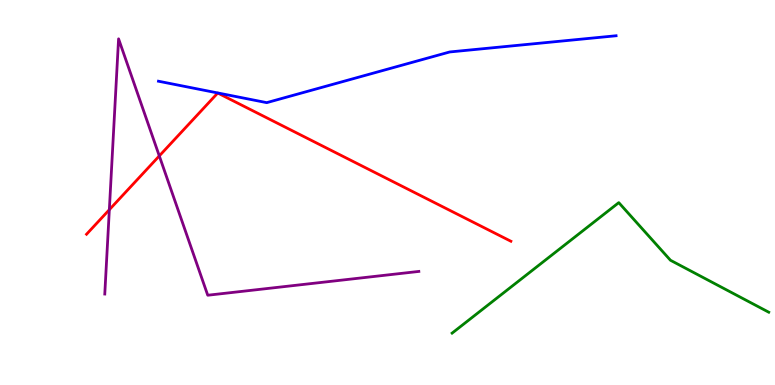[{'lines': ['blue', 'red'], 'intersections': []}, {'lines': ['green', 'red'], 'intersections': []}, {'lines': ['purple', 'red'], 'intersections': [{'x': 1.41, 'y': 4.55}, {'x': 2.06, 'y': 5.95}]}, {'lines': ['blue', 'green'], 'intersections': []}, {'lines': ['blue', 'purple'], 'intersections': []}, {'lines': ['green', 'purple'], 'intersections': []}]